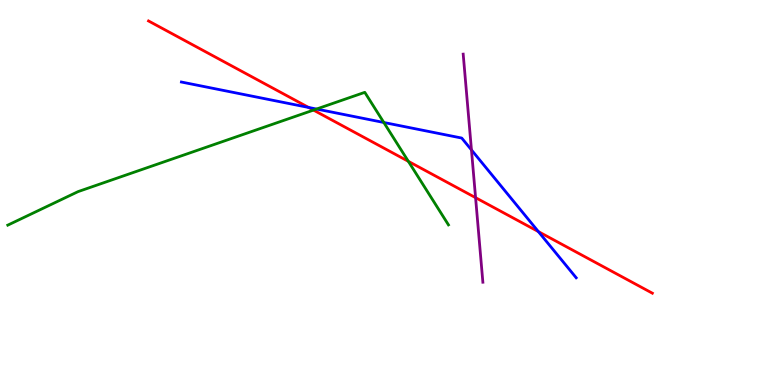[{'lines': ['blue', 'red'], 'intersections': [{'x': 3.98, 'y': 7.21}, {'x': 6.95, 'y': 3.98}]}, {'lines': ['green', 'red'], 'intersections': [{'x': 4.05, 'y': 7.14}, {'x': 5.27, 'y': 5.81}]}, {'lines': ['purple', 'red'], 'intersections': [{'x': 6.14, 'y': 4.87}]}, {'lines': ['blue', 'green'], 'intersections': [{'x': 4.08, 'y': 7.17}, {'x': 4.95, 'y': 6.82}]}, {'lines': ['blue', 'purple'], 'intersections': [{'x': 6.08, 'y': 6.11}]}, {'lines': ['green', 'purple'], 'intersections': []}]